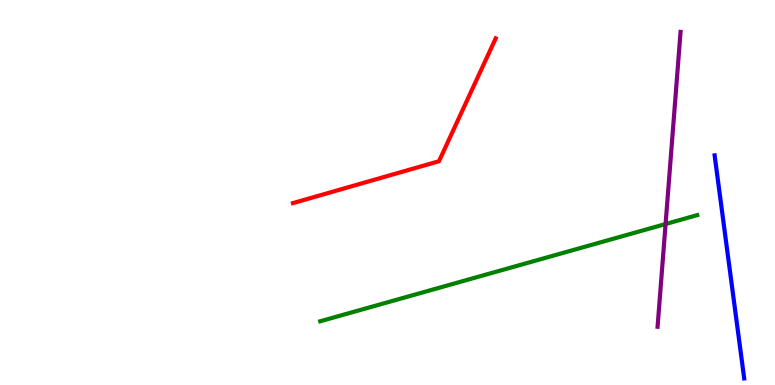[{'lines': ['blue', 'red'], 'intersections': []}, {'lines': ['green', 'red'], 'intersections': []}, {'lines': ['purple', 'red'], 'intersections': []}, {'lines': ['blue', 'green'], 'intersections': []}, {'lines': ['blue', 'purple'], 'intersections': []}, {'lines': ['green', 'purple'], 'intersections': [{'x': 8.59, 'y': 4.18}]}]